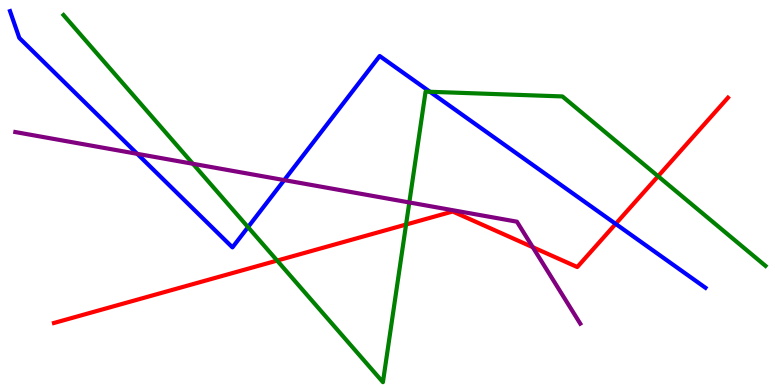[{'lines': ['blue', 'red'], 'intersections': [{'x': 7.94, 'y': 4.18}]}, {'lines': ['green', 'red'], 'intersections': [{'x': 3.58, 'y': 3.23}, {'x': 5.24, 'y': 4.17}, {'x': 8.49, 'y': 5.42}]}, {'lines': ['purple', 'red'], 'intersections': [{'x': 6.87, 'y': 3.58}]}, {'lines': ['blue', 'green'], 'intersections': [{'x': 3.2, 'y': 4.1}, {'x': 5.55, 'y': 7.62}]}, {'lines': ['blue', 'purple'], 'intersections': [{'x': 1.77, 'y': 6.0}, {'x': 3.67, 'y': 5.32}]}, {'lines': ['green', 'purple'], 'intersections': [{'x': 2.49, 'y': 5.75}, {'x': 5.28, 'y': 4.74}]}]